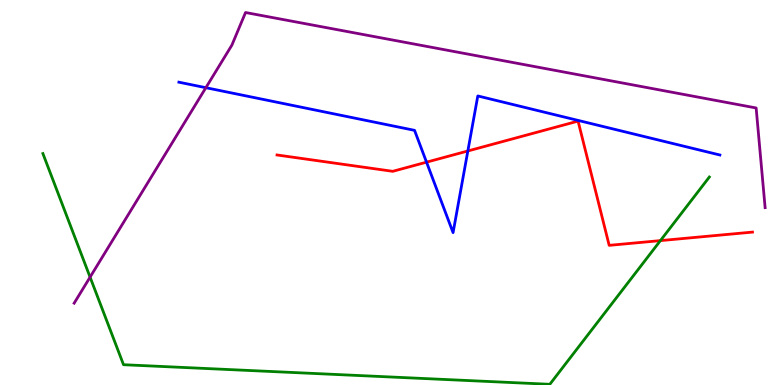[{'lines': ['blue', 'red'], 'intersections': [{'x': 5.5, 'y': 5.79}, {'x': 6.04, 'y': 6.08}]}, {'lines': ['green', 'red'], 'intersections': [{'x': 8.52, 'y': 3.75}]}, {'lines': ['purple', 'red'], 'intersections': []}, {'lines': ['blue', 'green'], 'intersections': []}, {'lines': ['blue', 'purple'], 'intersections': [{'x': 2.66, 'y': 7.72}]}, {'lines': ['green', 'purple'], 'intersections': [{'x': 1.16, 'y': 2.8}]}]